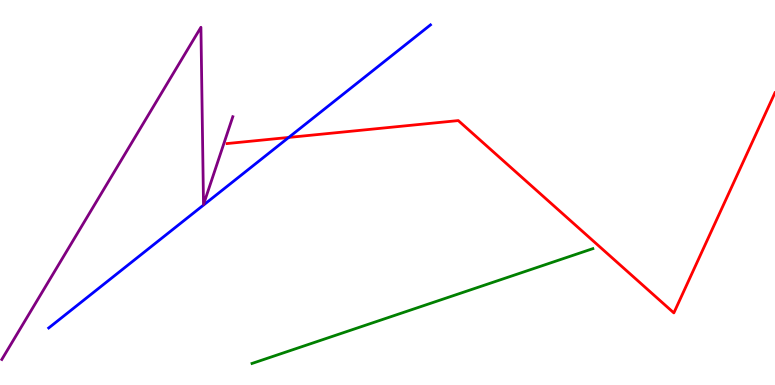[{'lines': ['blue', 'red'], 'intersections': [{'x': 3.73, 'y': 6.43}]}, {'lines': ['green', 'red'], 'intersections': []}, {'lines': ['purple', 'red'], 'intersections': []}, {'lines': ['blue', 'green'], 'intersections': []}, {'lines': ['blue', 'purple'], 'intersections': []}, {'lines': ['green', 'purple'], 'intersections': []}]